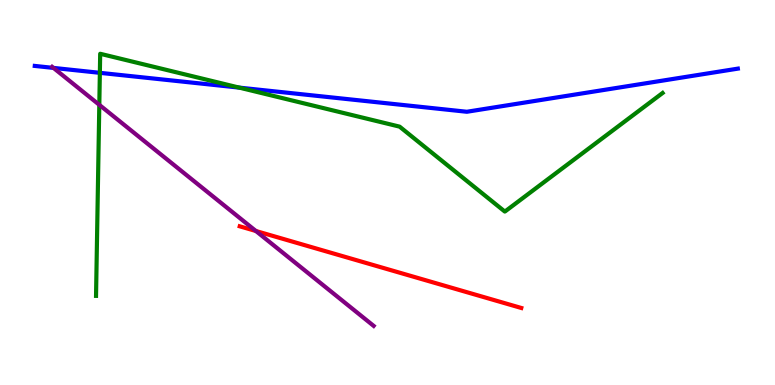[{'lines': ['blue', 'red'], 'intersections': []}, {'lines': ['green', 'red'], 'intersections': []}, {'lines': ['purple', 'red'], 'intersections': [{'x': 3.3, 'y': 4.0}]}, {'lines': ['blue', 'green'], 'intersections': [{'x': 1.29, 'y': 8.11}, {'x': 3.09, 'y': 7.72}]}, {'lines': ['blue', 'purple'], 'intersections': [{'x': 0.69, 'y': 8.24}]}, {'lines': ['green', 'purple'], 'intersections': [{'x': 1.28, 'y': 7.28}]}]